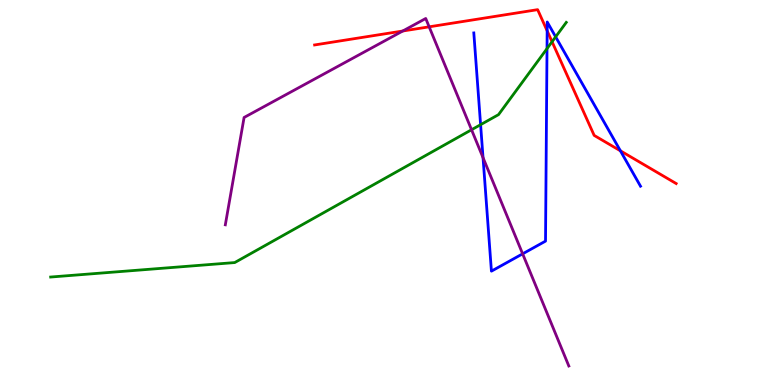[{'lines': ['blue', 'red'], 'intersections': [{'x': 7.06, 'y': 9.2}, {'x': 8.01, 'y': 6.08}]}, {'lines': ['green', 'red'], 'intersections': [{'x': 7.12, 'y': 8.92}]}, {'lines': ['purple', 'red'], 'intersections': [{'x': 5.2, 'y': 9.19}, {'x': 5.54, 'y': 9.3}]}, {'lines': ['blue', 'green'], 'intersections': [{'x': 6.2, 'y': 6.76}, {'x': 7.06, 'y': 8.74}, {'x': 7.17, 'y': 9.04}]}, {'lines': ['blue', 'purple'], 'intersections': [{'x': 6.23, 'y': 5.91}, {'x': 6.74, 'y': 3.41}]}, {'lines': ['green', 'purple'], 'intersections': [{'x': 6.08, 'y': 6.63}]}]